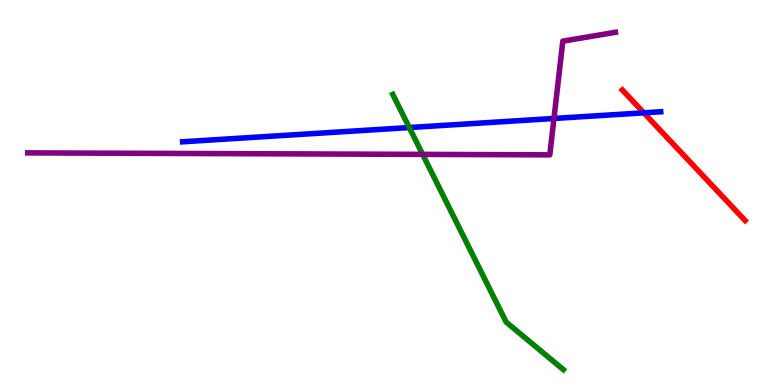[{'lines': ['blue', 'red'], 'intersections': [{'x': 8.31, 'y': 7.07}]}, {'lines': ['green', 'red'], 'intersections': []}, {'lines': ['purple', 'red'], 'intersections': []}, {'lines': ['blue', 'green'], 'intersections': [{'x': 5.28, 'y': 6.69}]}, {'lines': ['blue', 'purple'], 'intersections': [{'x': 7.15, 'y': 6.92}]}, {'lines': ['green', 'purple'], 'intersections': [{'x': 5.45, 'y': 5.99}]}]